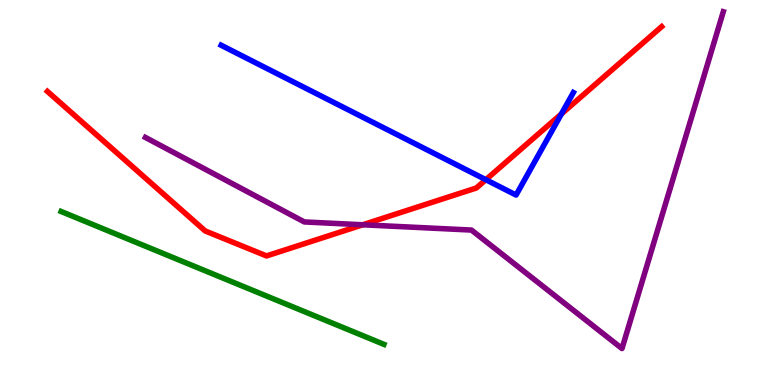[{'lines': ['blue', 'red'], 'intersections': [{'x': 6.27, 'y': 5.33}, {'x': 7.24, 'y': 7.04}]}, {'lines': ['green', 'red'], 'intersections': []}, {'lines': ['purple', 'red'], 'intersections': [{'x': 4.68, 'y': 4.16}]}, {'lines': ['blue', 'green'], 'intersections': []}, {'lines': ['blue', 'purple'], 'intersections': []}, {'lines': ['green', 'purple'], 'intersections': []}]